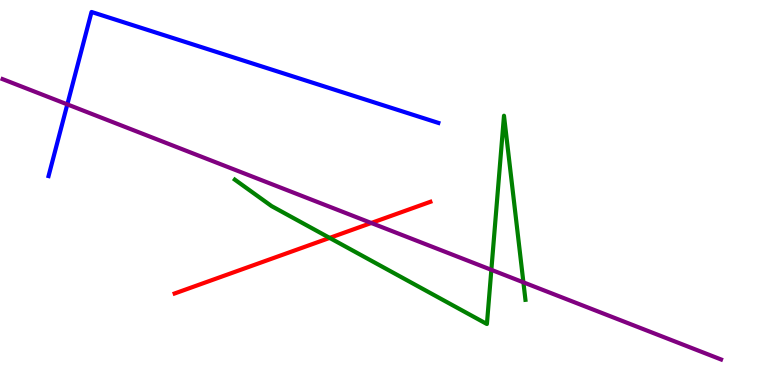[{'lines': ['blue', 'red'], 'intersections': []}, {'lines': ['green', 'red'], 'intersections': [{'x': 4.25, 'y': 3.82}]}, {'lines': ['purple', 'red'], 'intersections': [{'x': 4.79, 'y': 4.21}]}, {'lines': ['blue', 'green'], 'intersections': []}, {'lines': ['blue', 'purple'], 'intersections': [{'x': 0.869, 'y': 7.29}]}, {'lines': ['green', 'purple'], 'intersections': [{'x': 6.34, 'y': 2.99}, {'x': 6.75, 'y': 2.67}]}]